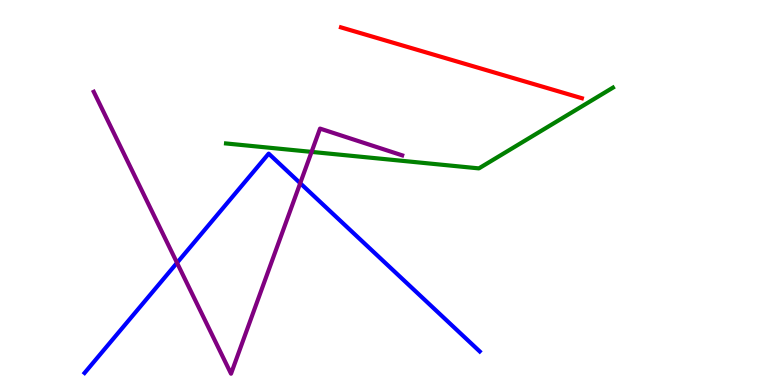[{'lines': ['blue', 'red'], 'intersections': []}, {'lines': ['green', 'red'], 'intersections': []}, {'lines': ['purple', 'red'], 'intersections': []}, {'lines': ['blue', 'green'], 'intersections': []}, {'lines': ['blue', 'purple'], 'intersections': [{'x': 2.28, 'y': 3.17}, {'x': 3.87, 'y': 5.24}]}, {'lines': ['green', 'purple'], 'intersections': [{'x': 4.02, 'y': 6.05}]}]